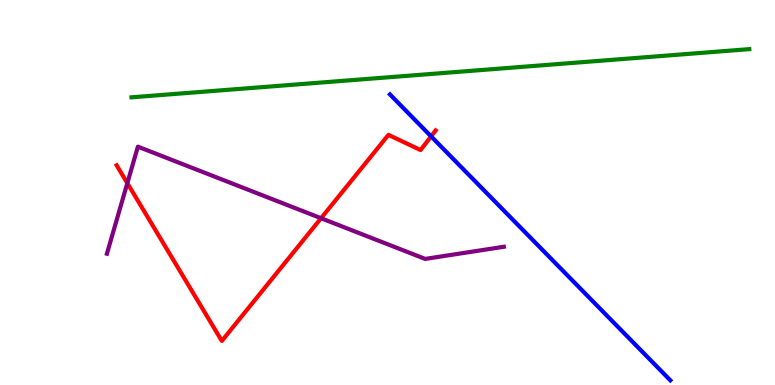[{'lines': ['blue', 'red'], 'intersections': [{'x': 5.56, 'y': 6.46}]}, {'lines': ['green', 'red'], 'intersections': []}, {'lines': ['purple', 'red'], 'intersections': [{'x': 1.64, 'y': 5.24}, {'x': 4.14, 'y': 4.33}]}, {'lines': ['blue', 'green'], 'intersections': []}, {'lines': ['blue', 'purple'], 'intersections': []}, {'lines': ['green', 'purple'], 'intersections': []}]